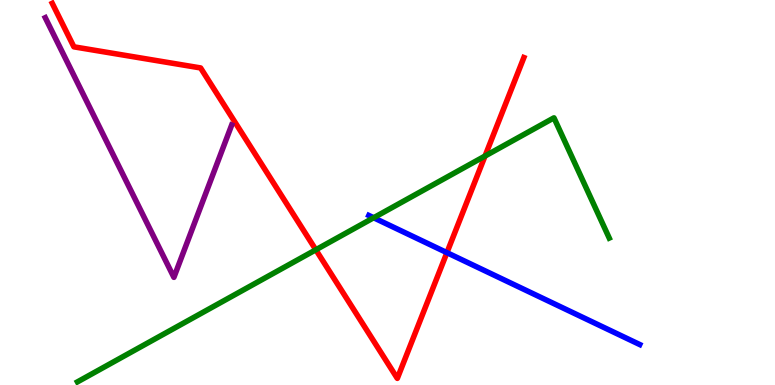[{'lines': ['blue', 'red'], 'intersections': [{'x': 5.77, 'y': 3.44}]}, {'lines': ['green', 'red'], 'intersections': [{'x': 4.08, 'y': 3.51}, {'x': 6.26, 'y': 5.95}]}, {'lines': ['purple', 'red'], 'intersections': []}, {'lines': ['blue', 'green'], 'intersections': [{'x': 4.82, 'y': 4.34}]}, {'lines': ['blue', 'purple'], 'intersections': []}, {'lines': ['green', 'purple'], 'intersections': []}]